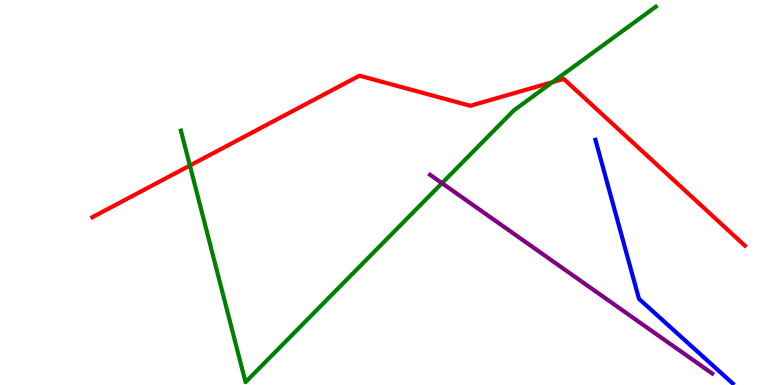[{'lines': ['blue', 'red'], 'intersections': []}, {'lines': ['green', 'red'], 'intersections': [{'x': 2.45, 'y': 5.7}, {'x': 7.13, 'y': 7.87}]}, {'lines': ['purple', 'red'], 'intersections': []}, {'lines': ['blue', 'green'], 'intersections': []}, {'lines': ['blue', 'purple'], 'intersections': []}, {'lines': ['green', 'purple'], 'intersections': [{'x': 5.7, 'y': 5.24}]}]